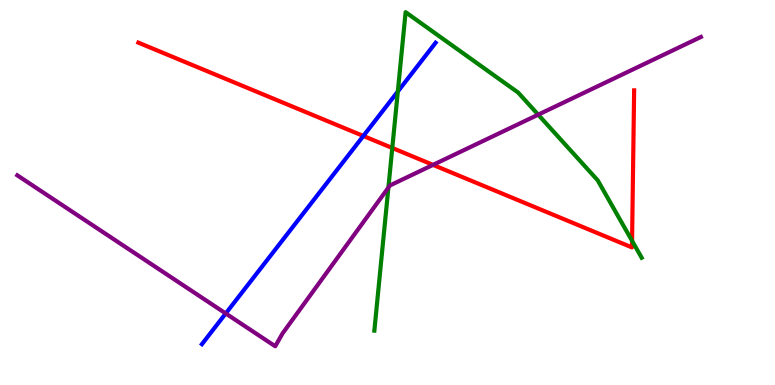[{'lines': ['blue', 'red'], 'intersections': [{'x': 4.69, 'y': 6.47}]}, {'lines': ['green', 'red'], 'intersections': [{'x': 5.06, 'y': 6.16}, {'x': 8.16, 'y': 3.74}]}, {'lines': ['purple', 'red'], 'intersections': [{'x': 5.59, 'y': 5.72}]}, {'lines': ['blue', 'green'], 'intersections': [{'x': 5.13, 'y': 7.62}]}, {'lines': ['blue', 'purple'], 'intersections': [{'x': 2.91, 'y': 1.86}]}, {'lines': ['green', 'purple'], 'intersections': [{'x': 5.01, 'y': 5.13}, {'x': 6.94, 'y': 7.02}]}]